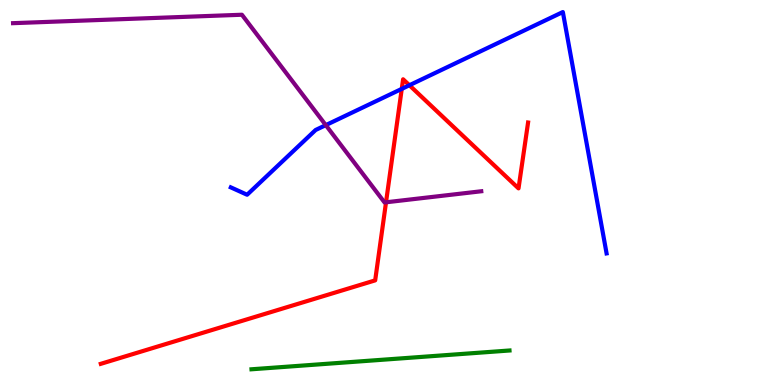[{'lines': ['blue', 'red'], 'intersections': [{'x': 5.18, 'y': 7.69}, {'x': 5.28, 'y': 7.79}]}, {'lines': ['green', 'red'], 'intersections': []}, {'lines': ['purple', 'red'], 'intersections': [{'x': 4.98, 'y': 4.75}]}, {'lines': ['blue', 'green'], 'intersections': []}, {'lines': ['blue', 'purple'], 'intersections': [{'x': 4.2, 'y': 6.75}]}, {'lines': ['green', 'purple'], 'intersections': []}]